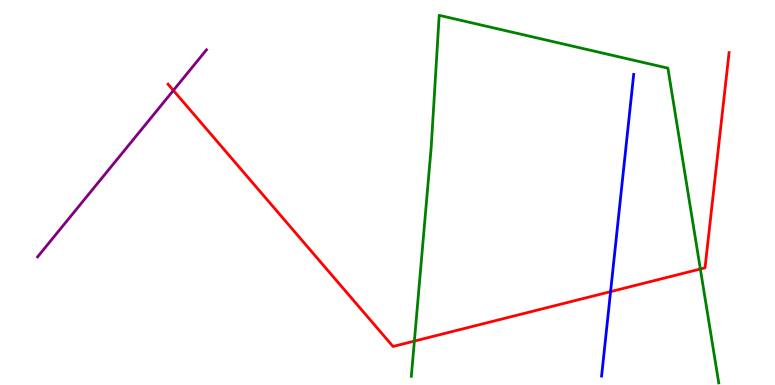[{'lines': ['blue', 'red'], 'intersections': [{'x': 7.88, 'y': 2.42}]}, {'lines': ['green', 'red'], 'intersections': [{'x': 5.35, 'y': 1.14}, {'x': 9.04, 'y': 3.01}]}, {'lines': ['purple', 'red'], 'intersections': [{'x': 2.24, 'y': 7.65}]}, {'lines': ['blue', 'green'], 'intersections': []}, {'lines': ['blue', 'purple'], 'intersections': []}, {'lines': ['green', 'purple'], 'intersections': []}]